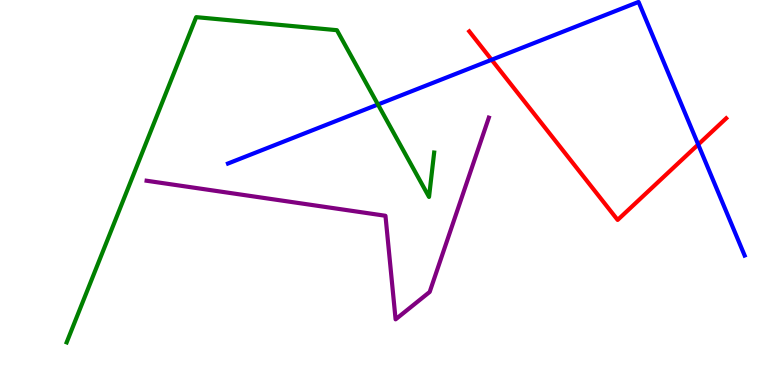[{'lines': ['blue', 'red'], 'intersections': [{'x': 6.34, 'y': 8.45}, {'x': 9.01, 'y': 6.25}]}, {'lines': ['green', 'red'], 'intersections': []}, {'lines': ['purple', 'red'], 'intersections': []}, {'lines': ['blue', 'green'], 'intersections': [{'x': 4.88, 'y': 7.29}]}, {'lines': ['blue', 'purple'], 'intersections': []}, {'lines': ['green', 'purple'], 'intersections': []}]